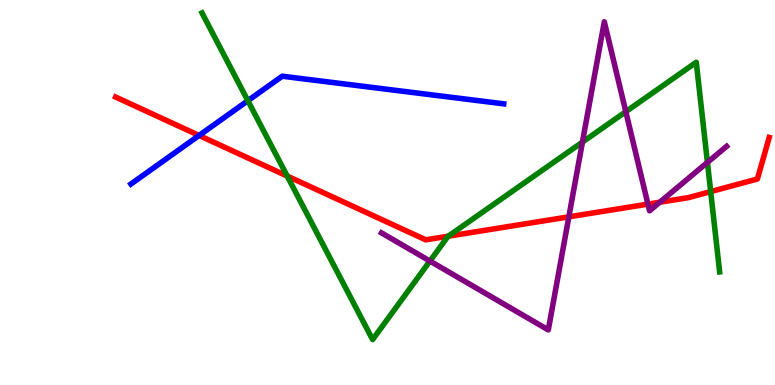[{'lines': ['blue', 'red'], 'intersections': [{'x': 2.57, 'y': 6.48}]}, {'lines': ['green', 'red'], 'intersections': [{'x': 3.71, 'y': 5.43}, {'x': 5.78, 'y': 3.86}, {'x': 9.17, 'y': 5.02}]}, {'lines': ['purple', 'red'], 'intersections': [{'x': 7.34, 'y': 4.37}, {'x': 8.36, 'y': 4.7}, {'x': 8.51, 'y': 4.75}]}, {'lines': ['blue', 'green'], 'intersections': [{'x': 3.2, 'y': 7.38}]}, {'lines': ['blue', 'purple'], 'intersections': []}, {'lines': ['green', 'purple'], 'intersections': [{'x': 5.55, 'y': 3.22}, {'x': 7.52, 'y': 6.31}, {'x': 8.08, 'y': 7.1}, {'x': 9.13, 'y': 5.78}]}]